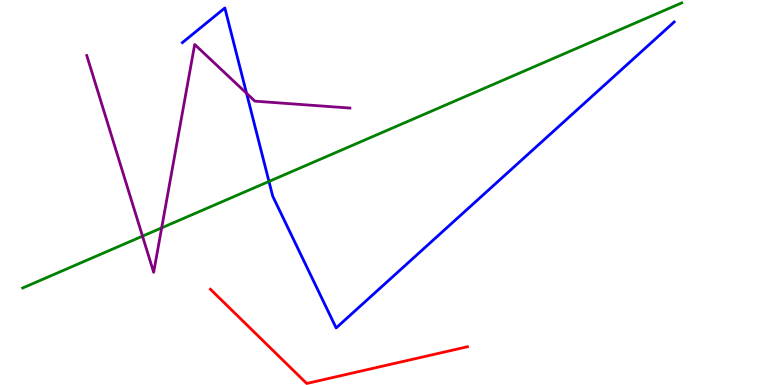[{'lines': ['blue', 'red'], 'intersections': []}, {'lines': ['green', 'red'], 'intersections': []}, {'lines': ['purple', 'red'], 'intersections': []}, {'lines': ['blue', 'green'], 'intersections': [{'x': 3.47, 'y': 5.29}]}, {'lines': ['blue', 'purple'], 'intersections': [{'x': 3.18, 'y': 7.58}]}, {'lines': ['green', 'purple'], 'intersections': [{'x': 1.84, 'y': 3.87}, {'x': 2.09, 'y': 4.08}]}]